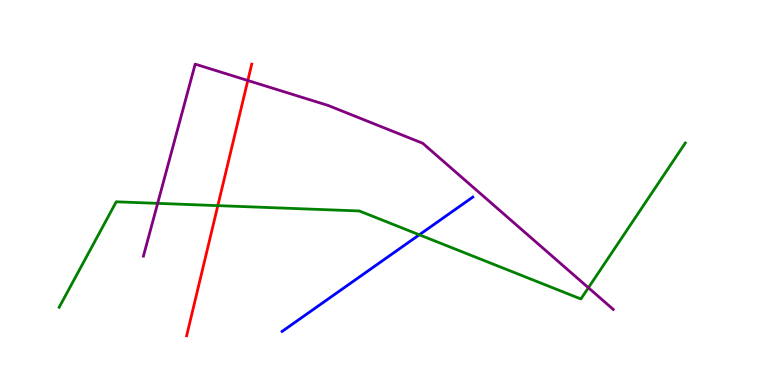[{'lines': ['blue', 'red'], 'intersections': []}, {'lines': ['green', 'red'], 'intersections': [{'x': 2.81, 'y': 4.66}]}, {'lines': ['purple', 'red'], 'intersections': [{'x': 3.2, 'y': 7.91}]}, {'lines': ['blue', 'green'], 'intersections': [{'x': 5.41, 'y': 3.9}]}, {'lines': ['blue', 'purple'], 'intersections': []}, {'lines': ['green', 'purple'], 'intersections': [{'x': 2.03, 'y': 4.72}, {'x': 7.59, 'y': 2.53}]}]